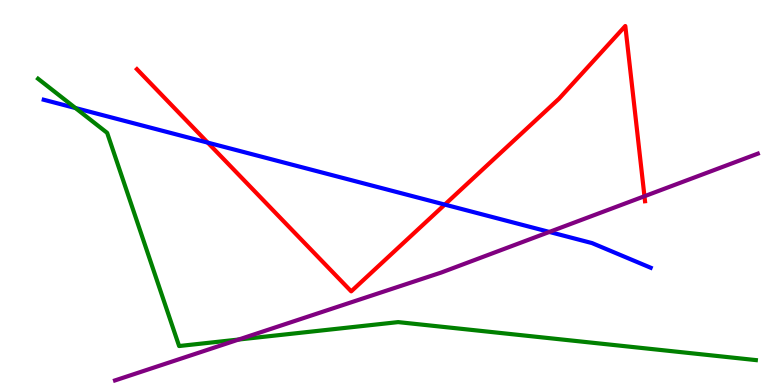[{'lines': ['blue', 'red'], 'intersections': [{'x': 2.68, 'y': 6.3}, {'x': 5.74, 'y': 4.69}]}, {'lines': ['green', 'red'], 'intersections': []}, {'lines': ['purple', 'red'], 'intersections': [{'x': 8.32, 'y': 4.9}]}, {'lines': ['blue', 'green'], 'intersections': [{'x': 0.974, 'y': 7.19}]}, {'lines': ['blue', 'purple'], 'intersections': [{'x': 7.09, 'y': 3.98}]}, {'lines': ['green', 'purple'], 'intersections': [{'x': 3.08, 'y': 1.18}]}]